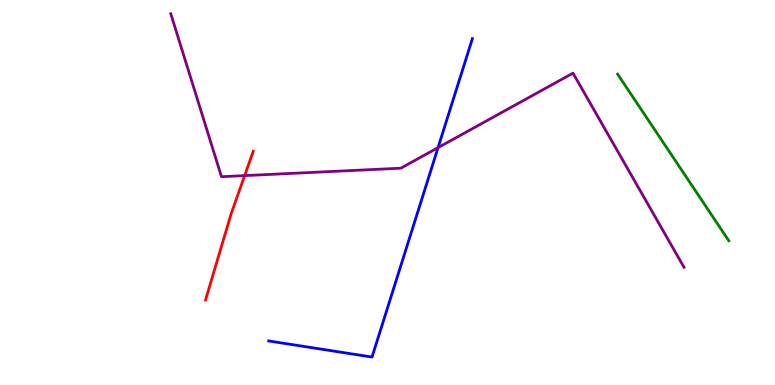[{'lines': ['blue', 'red'], 'intersections': []}, {'lines': ['green', 'red'], 'intersections': []}, {'lines': ['purple', 'red'], 'intersections': [{'x': 3.16, 'y': 5.44}]}, {'lines': ['blue', 'green'], 'intersections': []}, {'lines': ['blue', 'purple'], 'intersections': [{'x': 5.65, 'y': 6.17}]}, {'lines': ['green', 'purple'], 'intersections': []}]